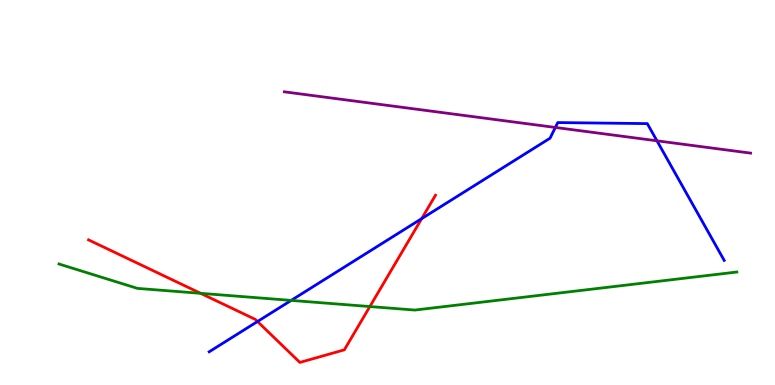[{'lines': ['blue', 'red'], 'intersections': [{'x': 3.32, 'y': 1.65}, {'x': 5.44, 'y': 4.32}]}, {'lines': ['green', 'red'], 'intersections': [{'x': 2.59, 'y': 2.38}, {'x': 4.77, 'y': 2.04}]}, {'lines': ['purple', 'red'], 'intersections': []}, {'lines': ['blue', 'green'], 'intersections': [{'x': 3.76, 'y': 2.2}]}, {'lines': ['blue', 'purple'], 'intersections': [{'x': 7.17, 'y': 6.69}, {'x': 8.48, 'y': 6.34}]}, {'lines': ['green', 'purple'], 'intersections': []}]